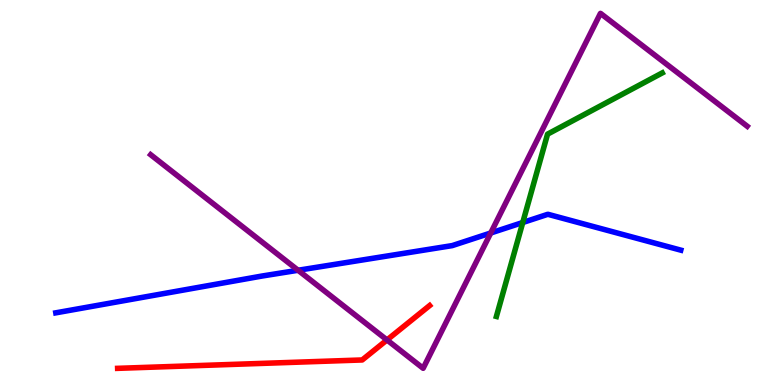[{'lines': ['blue', 'red'], 'intersections': []}, {'lines': ['green', 'red'], 'intersections': []}, {'lines': ['purple', 'red'], 'intersections': [{'x': 4.99, 'y': 1.17}]}, {'lines': ['blue', 'green'], 'intersections': [{'x': 6.75, 'y': 4.22}]}, {'lines': ['blue', 'purple'], 'intersections': [{'x': 3.85, 'y': 2.98}, {'x': 6.33, 'y': 3.95}]}, {'lines': ['green', 'purple'], 'intersections': []}]